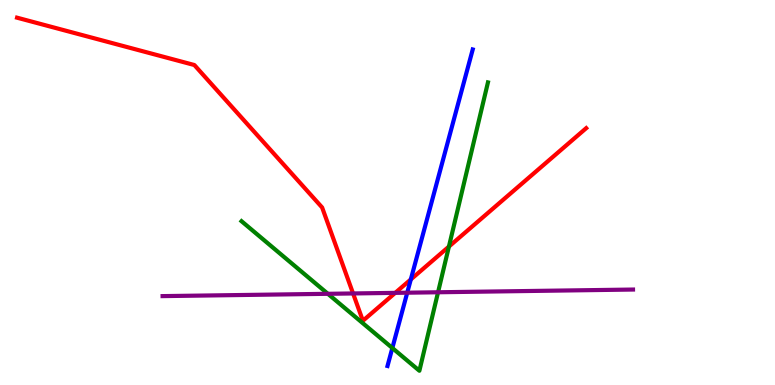[{'lines': ['blue', 'red'], 'intersections': [{'x': 5.3, 'y': 2.74}]}, {'lines': ['green', 'red'], 'intersections': [{'x': 5.79, 'y': 3.6}]}, {'lines': ['purple', 'red'], 'intersections': [{'x': 4.56, 'y': 2.38}, {'x': 5.1, 'y': 2.39}]}, {'lines': ['blue', 'green'], 'intersections': [{'x': 5.06, 'y': 0.961}]}, {'lines': ['blue', 'purple'], 'intersections': [{'x': 5.25, 'y': 2.4}]}, {'lines': ['green', 'purple'], 'intersections': [{'x': 4.23, 'y': 2.37}, {'x': 5.65, 'y': 2.41}]}]